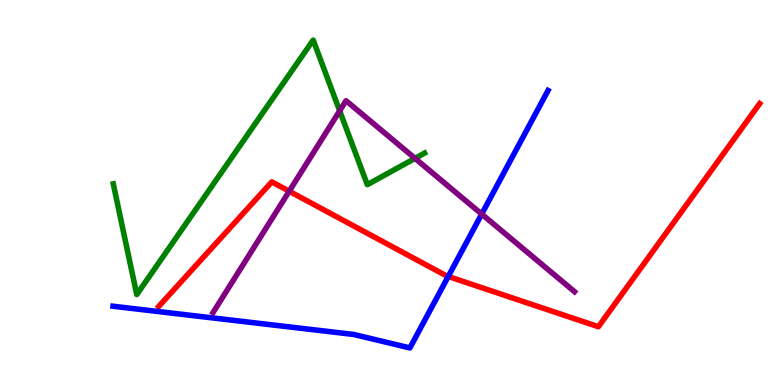[{'lines': ['blue', 'red'], 'intersections': [{'x': 5.78, 'y': 2.82}]}, {'lines': ['green', 'red'], 'intersections': []}, {'lines': ['purple', 'red'], 'intersections': [{'x': 3.73, 'y': 5.03}]}, {'lines': ['blue', 'green'], 'intersections': []}, {'lines': ['blue', 'purple'], 'intersections': [{'x': 6.22, 'y': 4.44}]}, {'lines': ['green', 'purple'], 'intersections': [{'x': 4.38, 'y': 7.12}, {'x': 5.36, 'y': 5.89}]}]